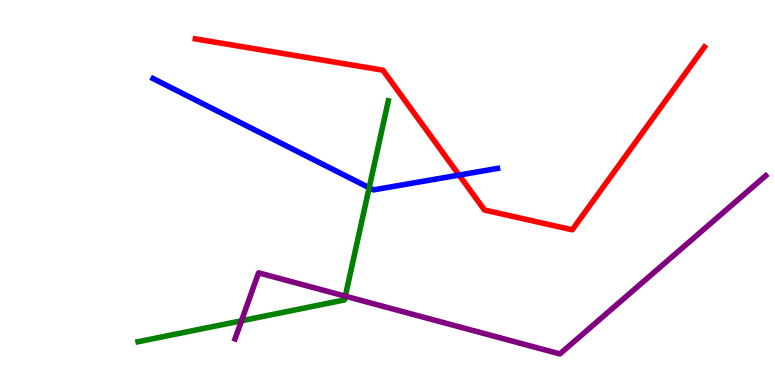[{'lines': ['blue', 'red'], 'intersections': [{'x': 5.92, 'y': 5.45}]}, {'lines': ['green', 'red'], 'intersections': []}, {'lines': ['purple', 'red'], 'intersections': []}, {'lines': ['blue', 'green'], 'intersections': [{'x': 4.76, 'y': 5.12}]}, {'lines': ['blue', 'purple'], 'intersections': []}, {'lines': ['green', 'purple'], 'intersections': [{'x': 3.12, 'y': 1.67}, {'x': 4.46, 'y': 2.31}]}]